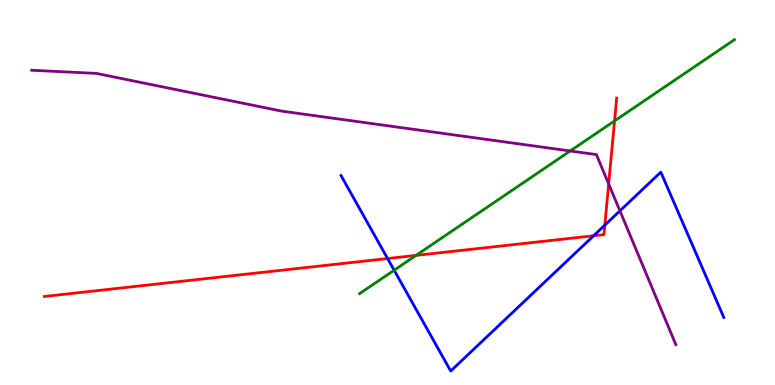[{'lines': ['blue', 'red'], 'intersections': [{'x': 5.0, 'y': 3.28}, {'x': 7.66, 'y': 3.88}, {'x': 7.8, 'y': 4.15}]}, {'lines': ['green', 'red'], 'intersections': [{'x': 5.37, 'y': 3.37}, {'x': 7.93, 'y': 6.86}]}, {'lines': ['purple', 'red'], 'intersections': [{'x': 7.85, 'y': 5.22}]}, {'lines': ['blue', 'green'], 'intersections': [{'x': 5.09, 'y': 2.98}]}, {'lines': ['blue', 'purple'], 'intersections': [{'x': 8.0, 'y': 4.52}]}, {'lines': ['green', 'purple'], 'intersections': [{'x': 7.36, 'y': 6.08}]}]